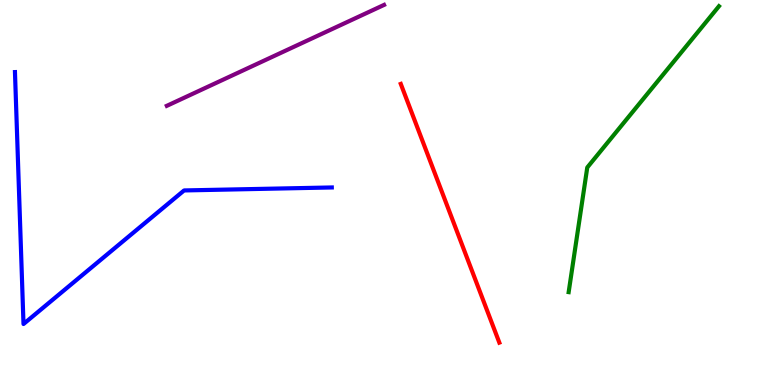[{'lines': ['blue', 'red'], 'intersections': []}, {'lines': ['green', 'red'], 'intersections': []}, {'lines': ['purple', 'red'], 'intersections': []}, {'lines': ['blue', 'green'], 'intersections': []}, {'lines': ['blue', 'purple'], 'intersections': []}, {'lines': ['green', 'purple'], 'intersections': []}]